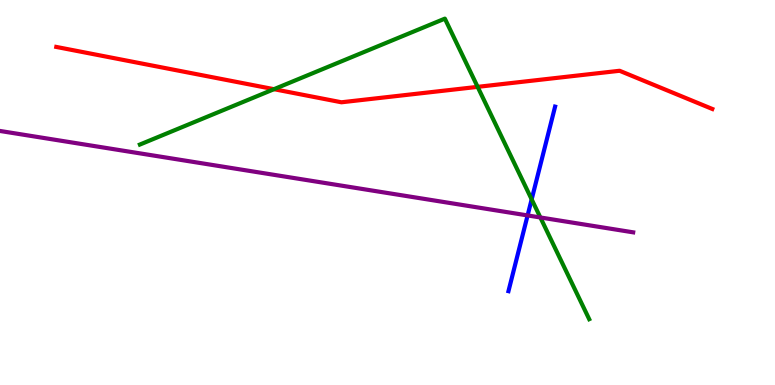[{'lines': ['blue', 'red'], 'intersections': []}, {'lines': ['green', 'red'], 'intersections': [{'x': 3.54, 'y': 7.68}, {'x': 6.16, 'y': 7.74}]}, {'lines': ['purple', 'red'], 'intersections': []}, {'lines': ['blue', 'green'], 'intersections': [{'x': 6.86, 'y': 4.82}]}, {'lines': ['blue', 'purple'], 'intersections': [{'x': 6.81, 'y': 4.4}]}, {'lines': ['green', 'purple'], 'intersections': [{'x': 6.97, 'y': 4.35}]}]